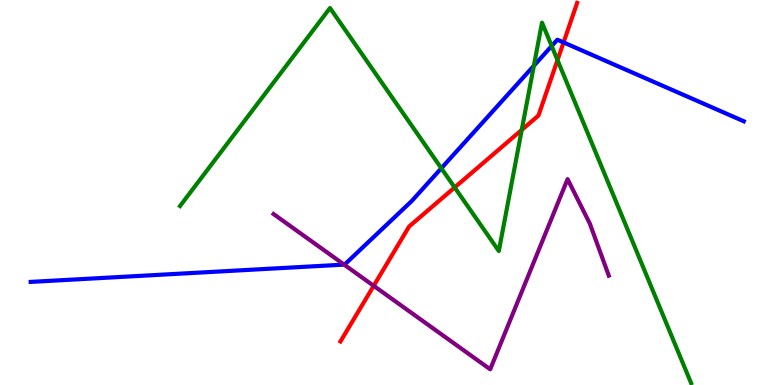[{'lines': ['blue', 'red'], 'intersections': [{'x': 7.27, 'y': 8.9}]}, {'lines': ['green', 'red'], 'intersections': [{'x': 5.87, 'y': 5.13}, {'x': 6.73, 'y': 6.63}, {'x': 7.19, 'y': 8.44}]}, {'lines': ['purple', 'red'], 'intersections': [{'x': 4.82, 'y': 2.58}]}, {'lines': ['blue', 'green'], 'intersections': [{'x': 5.69, 'y': 5.63}, {'x': 6.89, 'y': 8.29}, {'x': 7.12, 'y': 8.8}]}, {'lines': ['blue', 'purple'], 'intersections': [{'x': 4.44, 'y': 3.13}]}, {'lines': ['green', 'purple'], 'intersections': []}]